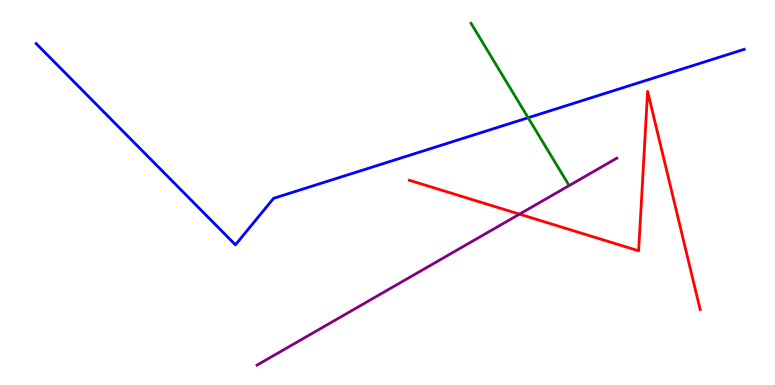[{'lines': ['blue', 'red'], 'intersections': []}, {'lines': ['green', 'red'], 'intersections': []}, {'lines': ['purple', 'red'], 'intersections': [{'x': 6.7, 'y': 4.44}]}, {'lines': ['blue', 'green'], 'intersections': [{'x': 6.81, 'y': 6.94}]}, {'lines': ['blue', 'purple'], 'intersections': []}, {'lines': ['green', 'purple'], 'intersections': []}]